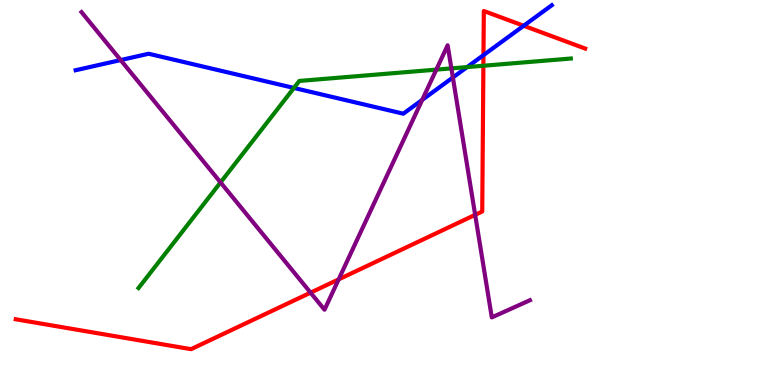[{'lines': ['blue', 'red'], 'intersections': [{'x': 6.24, 'y': 8.57}, {'x': 6.76, 'y': 9.33}]}, {'lines': ['green', 'red'], 'intersections': [{'x': 6.24, 'y': 8.29}]}, {'lines': ['purple', 'red'], 'intersections': [{'x': 4.01, 'y': 2.4}, {'x': 4.37, 'y': 2.74}, {'x': 6.13, 'y': 4.42}]}, {'lines': ['blue', 'green'], 'intersections': [{'x': 3.79, 'y': 7.72}, {'x': 6.03, 'y': 8.26}]}, {'lines': ['blue', 'purple'], 'intersections': [{'x': 1.56, 'y': 8.44}, {'x': 5.45, 'y': 7.41}, {'x': 5.84, 'y': 7.99}]}, {'lines': ['green', 'purple'], 'intersections': [{'x': 2.85, 'y': 5.26}, {'x': 5.63, 'y': 8.19}, {'x': 5.82, 'y': 8.22}]}]